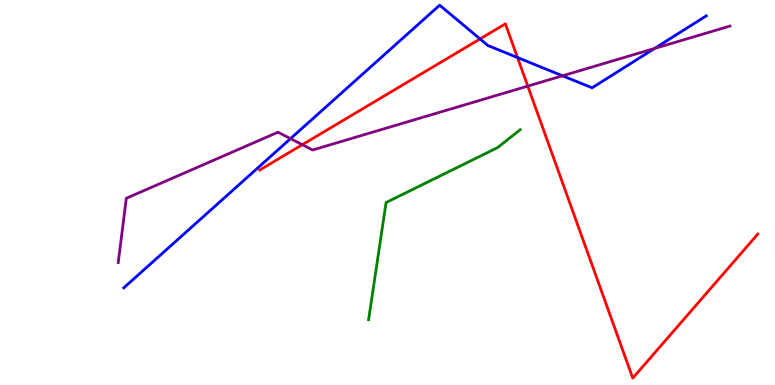[{'lines': ['blue', 'red'], 'intersections': [{'x': 6.19, 'y': 8.99}, {'x': 6.68, 'y': 8.51}]}, {'lines': ['green', 'red'], 'intersections': []}, {'lines': ['purple', 'red'], 'intersections': [{'x': 3.9, 'y': 6.24}, {'x': 6.81, 'y': 7.76}]}, {'lines': ['blue', 'green'], 'intersections': []}, {'lines': ['blue', 'purple'], 'intersections': [{'x': 3.75, 'y': 6.4}, {'x': 7.26, 'y': 8.03}, {'x': 8.45, 'y': 8.74}]}, {'lines': ['green', 'purple'], 'intersections': []}]